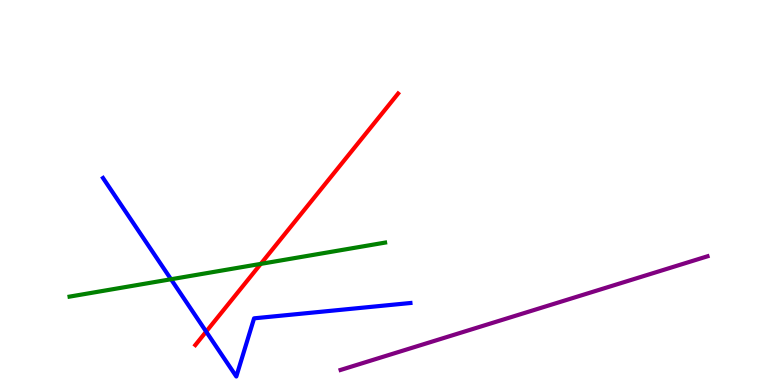[{'lines': ['blue', 'red'], 'intersections': [{'x': 2.66, 'y': 1.39}]}, {'lines': ['green', 'red'], 'intersections': [{'x': 3.36, 'y': 3.15}]}, {'lines': ['purple', 'red'], 'intersections': []}, {'lines': ['blue', 'green'], 'intersections': [{'x': 2.21, 'y': 2.75}]}, {'lines': ['blue', 'purple'], 'intersections': []}, {'lines': ['green', 'purple'], 'intersections': []}]